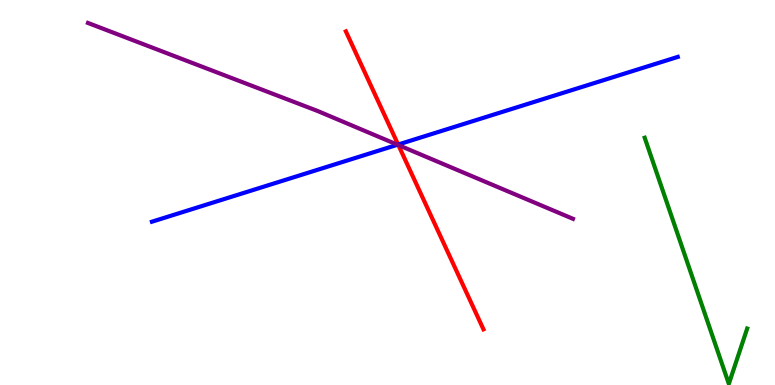[{'lines': ['blue', 'red'], 'intersections': [{'x': 5.14, 'y': 6.25}]}, {'lines': ['green', 'red'], 'intersections': []}, {'lines': ['purple', 'red'], 'intersections': [{'x': 5.14, 'y': 6.23}]}, {'lines': ['blue', 'green'], 'intersections': []}, {'lines': ['blue', 'purple'], 'intersections': [{'x': 5.13, 'y': 6.24}]}, {'lines': ['green', 'purple'], 'intersections': []}]